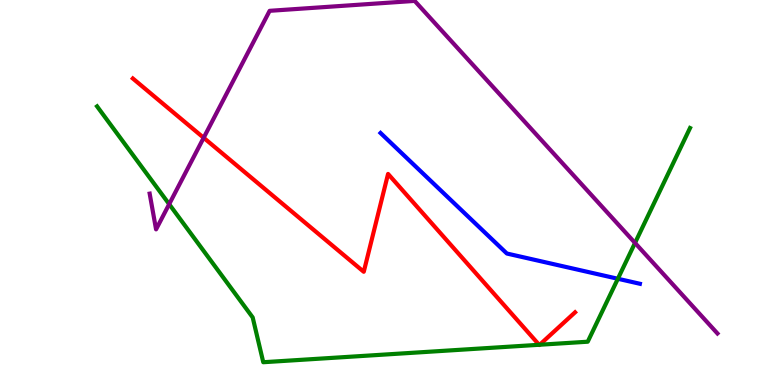[{'lines': ['blue', 'red'], 'intersections': []}, {'lines': ['green', 'red'], 'intersections': [{'x': 6.96, 'y': 1.04}, {'x': 6.96, 'y': 1.05}]}, {'lines': ['purple', 'red'], 'intersections': [{'x': 2.63, 'y': 6.42}]}, {'lines': ['blue', 'green'], 'intersections': [{'x': 7.97, 'y': 2.76}]}, {'lines': ['blue', 'purple'], 'intersections': []}, {'lines': ['green', 'purple'], 'intersections': [{'x': 2.18, 'y': 4.7}, {'x': 8.19, 'y': 3.69}]}]